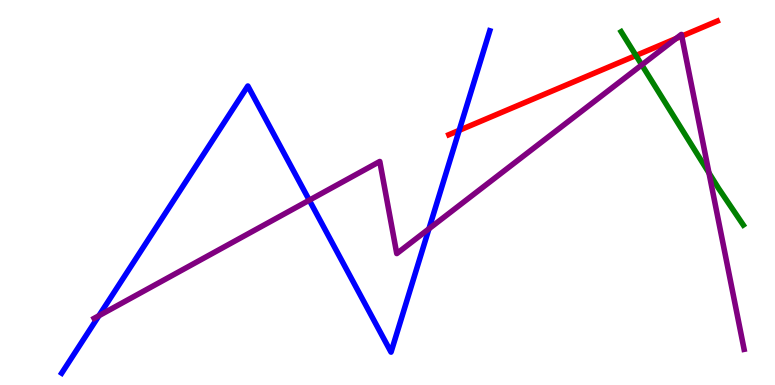[{'lines': ['blue', 'red'], 'intersections': [{'x': 5.93, 'y': 6.61}]}, {'lines': ['green', 'red'], 'intersections': [{'x': 8.21, 'y': 8.56}]}, {'lines': ['purple', 'red'], 'intersections': [{'x': 8.72, 'y': 9.0}, {'x': 8.8, 'y': 9.06}]}, {'lines': ['blue', 'green'], 'intersections': []}, {'lines': ['blue', 'purple'], 'intersections': [{'x': 1.28, 'y': 1.8}, {'x': 3.99, 'y': 4.8}, {'x': 5.53, 'y': 4.06}]}, {'lines': ['green', 'purple'], 'intersections': [{'x': 8.28, 'y': 8.31}, {'x': 9.15, 'y': 5.51}]}]